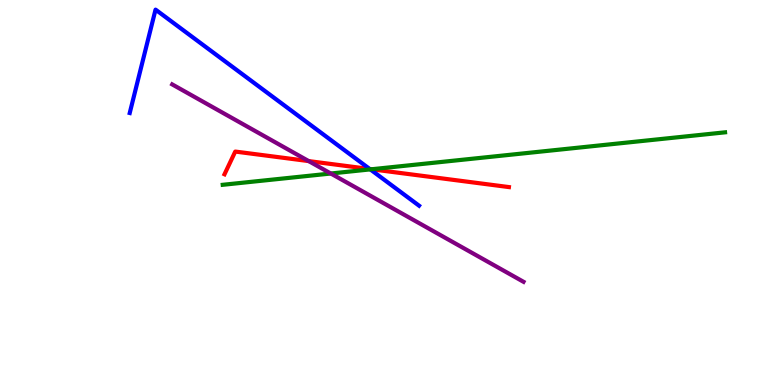[{'lines': ['blue', 'red'], 'intersections': [{'x': 4.77, 'y': 5.61}]}, {'lines': ['green', 'red'], 'intersections': [{'x': 4.79, 'y': 5.6}]}, {'lines': ['purple', 'red'], 'intersections': [{'x': 3.98, 'y': 5.82}]}, {'lines': ['blue', 'green'], 'intersections': [{'x': 4.78, 'y': 5.6}]}, {'lines': ['blue', 'purple'], 'intersections': []}, {'lines': ['green', 'purple'], 'intersections': [{'x': 4.27, 'y': 5.49}]}]